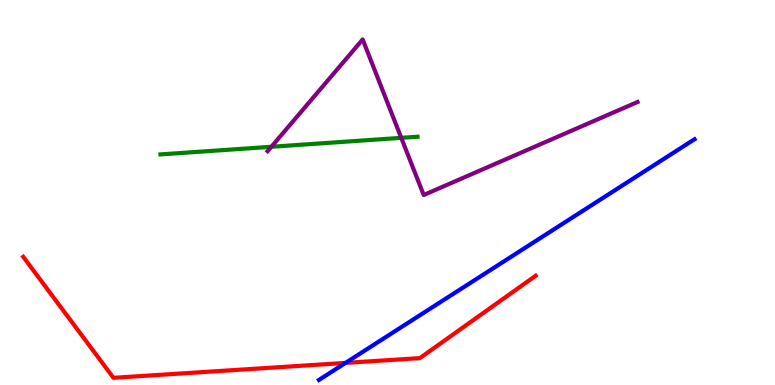[{'lines': ['blue', 'red'], 'intersections': [{'x': 4.46, 'y': 0.574}]}, {'lines': ['green', 'red'], 'intersections': []}, {'lines': ['purple', 'red'], 'intersections': []}, {'lines': ['blue', 'green'], 'intersections': []}, {'lines': ['blue', 'purple'], 'intersections': []}, {'lines': ['green', 'purple'], 'intersections': [{'x': 3.5, 'y': 6.19}, {'x': 5.18, 'y': 6.42}]}]